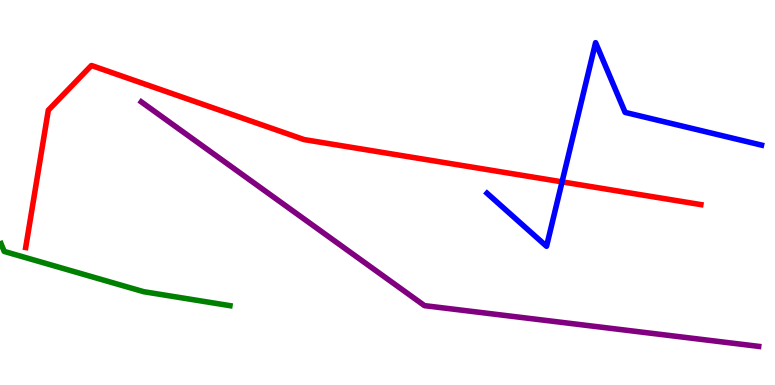[{'lines': ['blue', 'red'], 'intersections': [{'x': 7.25, 'y': 5.28}]}, {'lines': ['green', 'red'], 'intersections': []}, {'lines': ['purple', 'red'], 'intersections': []}, {'lines': ['blue', 'green'], 'intersections': []}, {'lines': ['blue', 'purple'], 'intersections': []}, {'lines': ['green', 'purple'], 'intersections': []}]